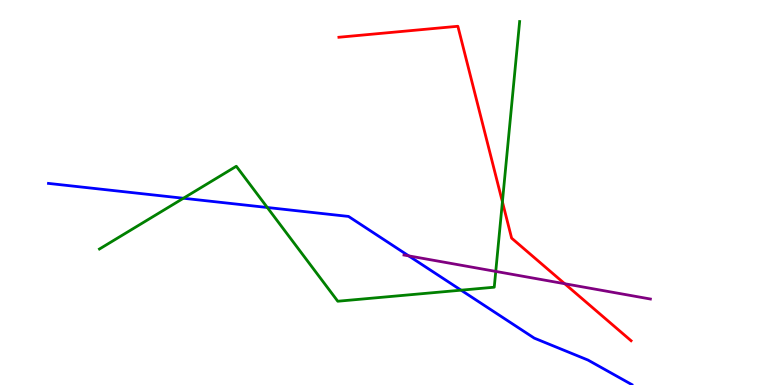[{'lines': ['blue', 'red'], 'intersections': []}, {'lines': ['green', 'red'], 'intersections': [{'x': 6.48, 'y': 4.76}]}, {'lines': ['purple', 'red'], 'intersections': [{'x': 7.29, 'y': 2.63}]}, {'lines': ['blue', 'green'], 'intersections': [{'x': 2.37, 'y': 4.85}, {'x': 3.45, 'y': 4.61}, {'x': 5.95, 'y': 2.46}]}, {'lines': ['blue', 'purple'], 'intersections': [{'x': 5.27, 'y': 3.35}]}, {'lines': ['green', 'purple'], 'intersections': [{'x': 6.4, 'y': 2.95}]}]